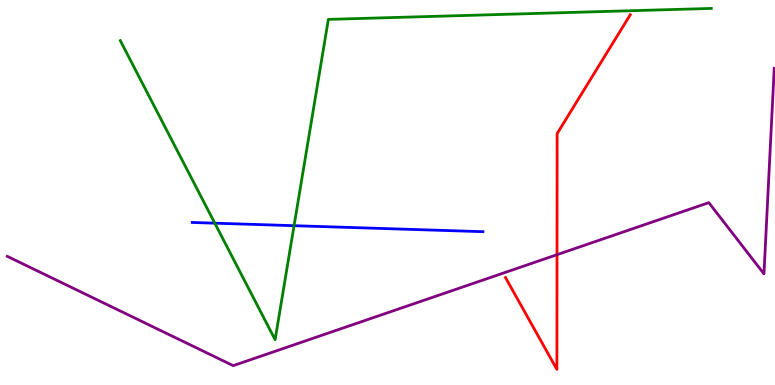[{'lines': ['blue', 'red'], 'intersections': []}, {'lines': ['green', 'red'], 'intersections': []}, {'lines': ['purple', 'red'], 'intersections': [{'x': 7.19, 'y': 3.38}]}, {'lines': ['blue', 'green'], 'intersections': [{'x': 2.77, 'y': 4.2}, {'x': 3.79, 'y': 4.14}]}, {'lines': ['blue', 'purple'], 'intersections': []}, {'lines': ['green', 'purple'], 'intersections': []}]